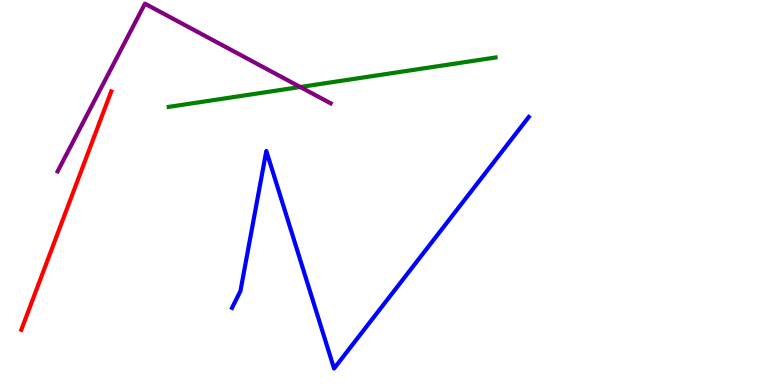[{'lines': ['blue', 'red'], 'intersections': []}, {'lines': ['green', 'red'], 'intersections': []}, {'lines': ['purple', 'red'], 'intersections': []}, {'lines': ['blue', 'green'], 'intersections': []}, {'lines': ['blue', 'purple'], 'intersections': []}, {'lines': ['green', 'purple'], 'intersections': [{'x': 3.87, 'y': 7.74}]}]